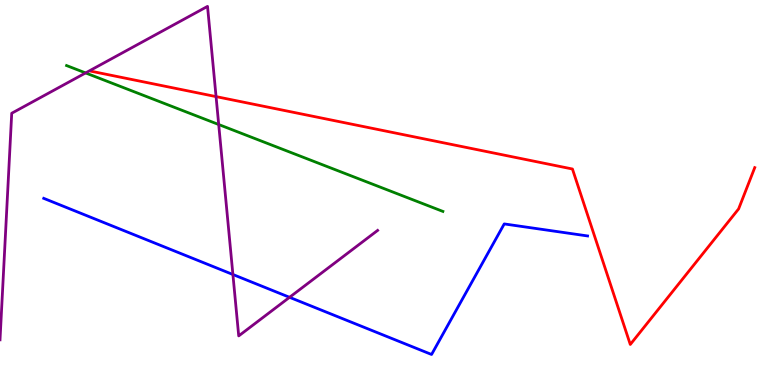[{'lines': ['blue', 'red'], 'intersections': []}, {'lines': ['green', 'red'], 'intersections': []}, {'lines': ['purple', 'red'], 'intersections': [{'x': 2.79, 'y': 7.49}]}, {'lines': ['blue', 'green'], 'intersections': []}, {'lines': ['blue', 'purple'], 'intersections': [{'x': 3.01, 'y': 2.87}, {'x': 3.74, 'y': 2.28}]}, {'lines': ['green', 'purple'], 'intersections': [{'x': 1.1, 'y': 8.11}, {'x': 2.82, 'y': 6.77}]}]